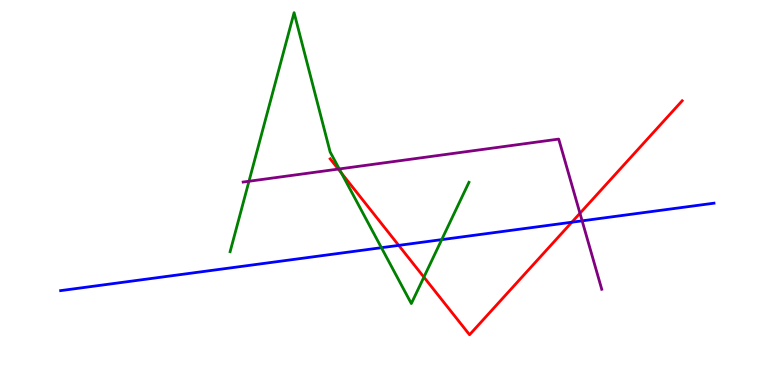[{'lines': ['blue', 'red'], 'intersections': [{'x': 5.14, 'y': 3.63}, {'x': 7.38, 'y': 4.23}]}, {'lines': ['green', 'red'], 'intersections': [{'x': 4.41, 'y': 5.5}, {'x': 5.47, 'y': 2.8}]}, {'lines': ['purple', 'red'], 'intersections': [{'x': 4.36, 'y': 5.61}, {'x': 7.48, 'y': 4.46}]}, {'lines': ['blue', 'green'], 'intersections': [{'x': 4.92, 'y': 3.57}, {'x': 5.7, 'y': 3.78}]}, {'lines': ['blue', 'purple'], 'intersections': [{'x': 7.51, 'y': 4.26}]}, {'lines': ['green', 'purple'], 'intersections': [{'x': 3.21, 'y': 5.29}, {'x': 4.38, 'y': 5.61}]}]